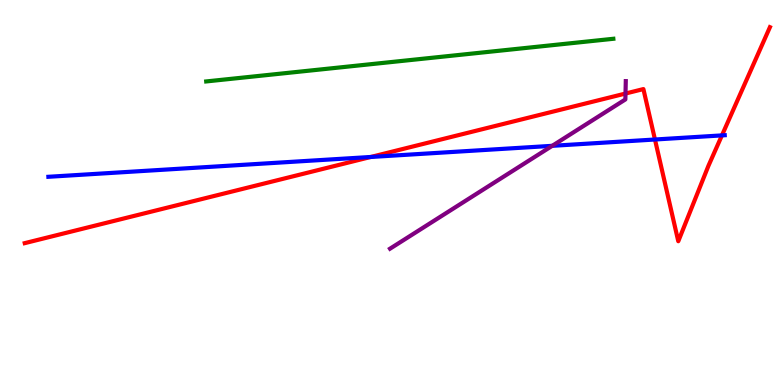[{'lines': ['blue', 'red'], 'intersections': [{'x': 4.78, 'y': 5.92}, {'x': 8.45, 'y': 6.38}, {'x': 9.32, 'y': 6.48}]}, {'lines': ['green', 'red'], 'intersections': []}, {'lines': ['purple', 'red'], 'intersections': [{'x': 8.07, 'y': 7.57}]}, {'lines': ['blue', 'green'], 'intersections': []}, {'lines': ['blue', 'purple'], 'intersections': [{'x': 7.13, 'y': 6.21}]}, {'lines': ['green', 'purple'], 'intersections': []}]